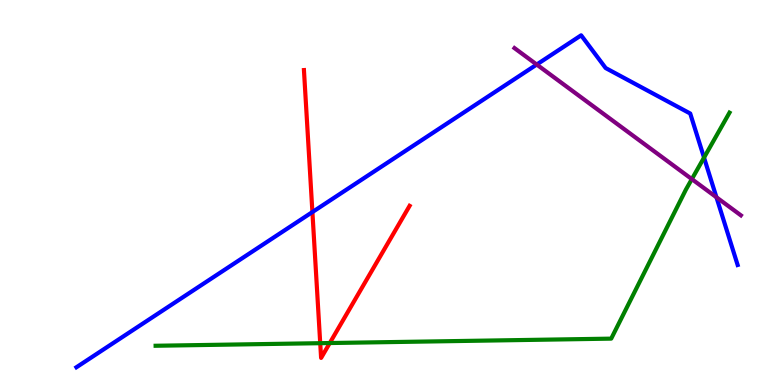[{'lines': ['blue', 'red'], 'intersections': [{'x': 4.03, 'y': 4.49}]}, {'lines': ['green', 'red'], 'intersections': [{'x': 4.13, 'y': 1.09}, {'x': 4.26, 'y': 1.09}]}, {'lines': ['purple', 'red'], 'intersections': []}, {'lines': ['blue', 'green'], 'intersections': [{'x': 9.08, 'y': 5.91}]}, {'lines': ['blue', 'purple'], 'intersections': [{'x': 6.93, 'y': 8.32}, {'x': 9.24, 'y': 4.88}]}, {'lines': ['green', 'purple'], 'intersections': [{'x': 8.93, 'y': 5.35}]}]